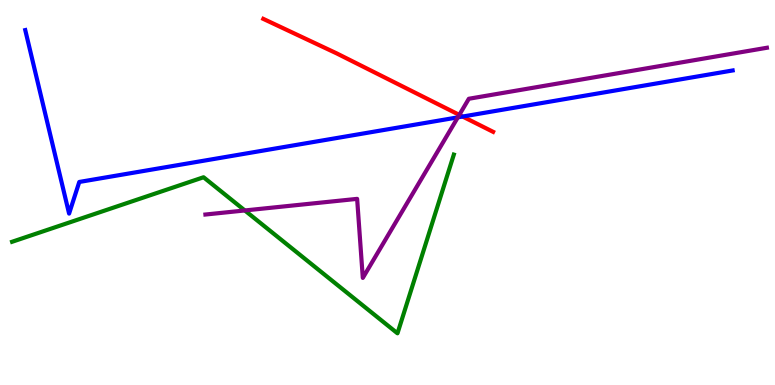[{'lines': ['blue', 'red'], 'intersections': [{'x': 5.97, 'y': 6.97}]}, {'lines': ['green', 'red'], 'intersections': []}, {'lines': ['purple', 'red'], 'intersections': [{'x': 5.93, 'y': 7.02}]}, {'lines': ['blue', 'green'], 'intersections': []}, {'lines': ['blue', 'purple'], 'intersections': [{'x': 5.91, 'y': 6.95}]}, {'lines': ['green', 'purple'], 'intersections': [{'x': 3.16, 'y': 4.53}]}]